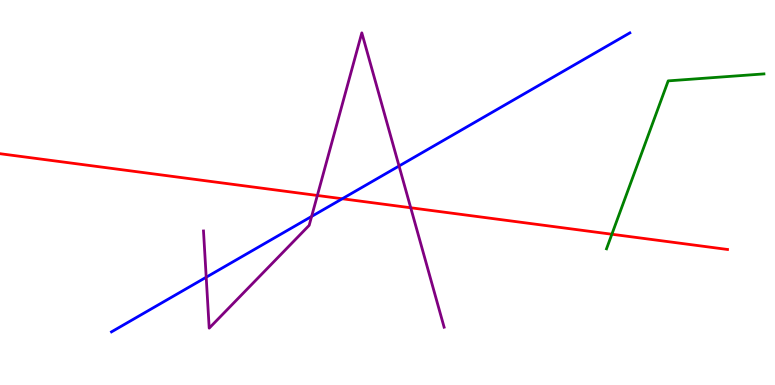[{'lines': ['blue', 'red'], 'intersections': [{'x': 4.42, 'y': 4.84}]}, {'lines': ['green', 'red'], 'intersections': [{'x': 7.9, 'y': 3.92}]}, {'lines': ['purple', 'red'], 'intersections': [{'x': 4.09, 'y': 4.92}, {'x': 5.3, 'y': 4.6}]}, {'lines': ['blue', 'green'], 'intersections': []}, {'lines': ['blue', 'purple'], 'intersections': [{'x': 2.66, 'y': 2.8}, {'x': 4.02, 'y': 4.38}, {'x': 5.15, 'y': 5.69}]}, {'lines': ['green', 'purple'], 'intersections': []}]